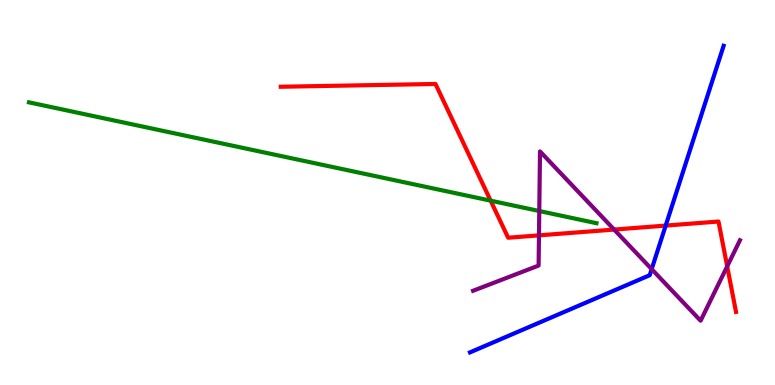[{'lines': ['blue', 'red'], 'intersections': [{'x': 8.59, 'y': 4.14}]}, {'lines': ['green', 'red'], 'intersections': [{'x': 6.33, 'y': 4.79}]}, {'lines': ['purple', 'red'], 'intersections': [{'x': 6.95, 'y': 3.89}, {'x': 7.92, 'y': 4.04}, {'x': 9.38, 'y': 3.08}]}, {'lines': ['blue', 'green'], 'intersections': []}, {'lines': ['blue', 'purple'], 'intersections': [{'x': 8.41, 'y': 3.01}]}, {'lines': ['green', 'purple'], 'intersections': [{'x': 6.96, 'y': 4.52}]}]